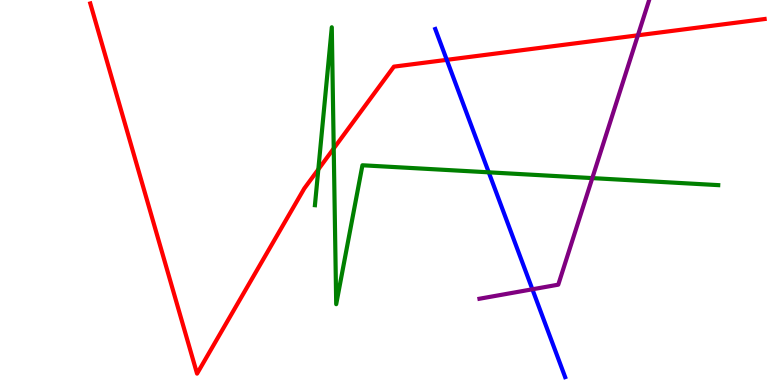[{'lines': ['blue', 'red'], 'intersections': [{'x': 5.76, 'y': 8.45}]}, {'lines': ['green', 'red'], 'intersections': [{'x': 4.11, 'y': 5.6}, {'x': 4.31, 'y': 6.14}]}, {'lines': ['purple', 'red'], 'intersections': [{'x': 8.23, 'y': 9.08}]}, {'lines': ['blue', 'green'], 'intersections': [{'x': 6.31, 'y': 5.52}]}, {'lines': ['blue', 'purple'], 'intersections': [{'x': 6.87, 'y': 2.49}]}, {'lines': ['green', 'purple'], 'intersections': [{'x': 7.64, 'y': 5.37}]}]